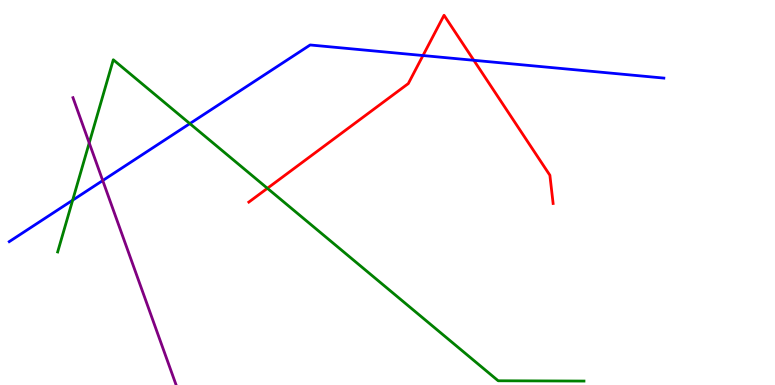[{'lines': ['blue', 'red'], 'intersections': [{'x': 5.46, 'y': 8.56}, {'x': 6.11, 'y': 8.43}]}, {'lines': ['green', 'red'], 'intersections': [{'x': 3.45, 'y': 5.11}]}, {'lines': ['purple', 'red'], 'intersections': []}, {'lines': ['blue', 'green'], 'intersections': [{'x': 0.937, 'y': 4.8}, {'x': 2.45, 'y': 6.79}]}, {'lines': ['blue', 'purple'], 'intersections': [{'x': 1.33, 'y': 5.31}]}, {'lines': ['green', 'purple'], 'intersections': [{'x': 1.15, 'y': 6.29}]}]